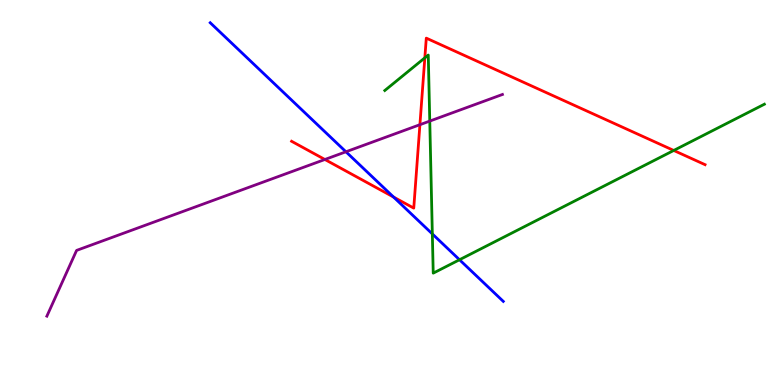[{'lines': ['blue', 'red'], 'intersections': [{'x': 5.08, 'y': 4.88}]}, {'lines': ['green', 'red'], 'intersections': [{'x': 5.48, 'y': 8.5}, {'x': 8.69, 'y': 6.09}]}, {'lines': ['purple', 'red'], 'intersections': [{'x': 4.19, 'y': 5.86}, {'x': 5.42, 'y': 6.76}]}, {'lines': ['blue', 'green'], 'intersections': [{'x': 5.58, 'y': 3.92}, {'x': 5.93, 'y': 3.25}]}, {'lines': ['blue', 'purple'], 'intersections': [{'x': 4.46, 'y': 6.06}]}, {'lines': ['green', 'purple'], 'intersections': [{'x': 5.55, 'y': 6.85}]}]